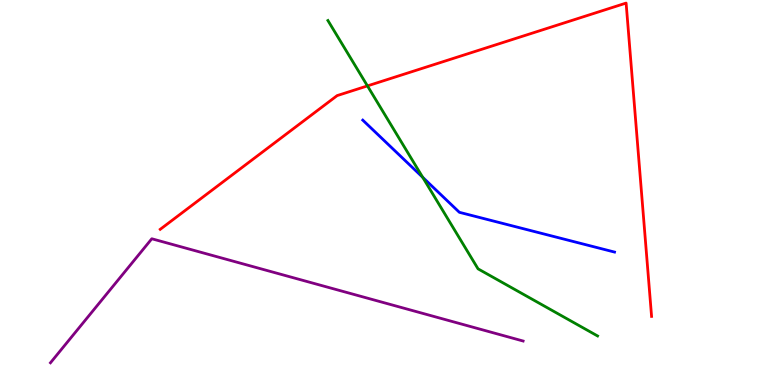[{'lines': ['blue', 'red'], 'intersections': []}, {'lines': ['green', 'red'], 'intersections': [{'x': 4.74, 'y': 7.77}]}, {'lines': ['purple', 'red'], 'intersections': []}, {'lines': ['blue', 'green'], 'intersections': [{'x': 5.45, 'y': 5.39}]}, {'lines': ['blue', 'purple'], 'intersections': []}, {'lines': ['green', 'purple'], 'intersections': []}]